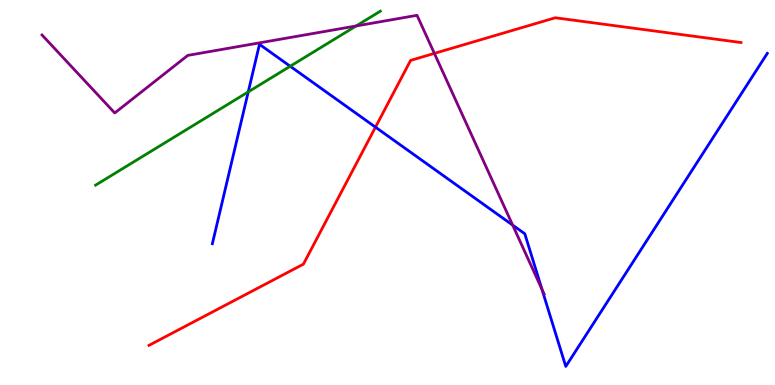[{'lines': ['blue', 'red'], 'intersections': [{'x': 4.84, 'y': 6.7}]}, {'lines': ['green', 'red'], 'intersections': []}, {'lines': ['purple', 'red'], 'intersections': [{'x': 5.6, 'y': 8.61}]}, {'lines': ['blue', 'green'], 'intersections': [{'x': 3.2, 'y': 7.61}, {'x': 3.74, 'y': 8.28}]}, {'lines': ['blue', 'purple'], 'intersections': [{'x': 6.62, 'y': 4.15}, {'x': 6.99, 'y': 2.48}]}, {'lines': ['green', 'purple'], 'intersections': [{'x': 4.6, 'y': 9.33}]}]